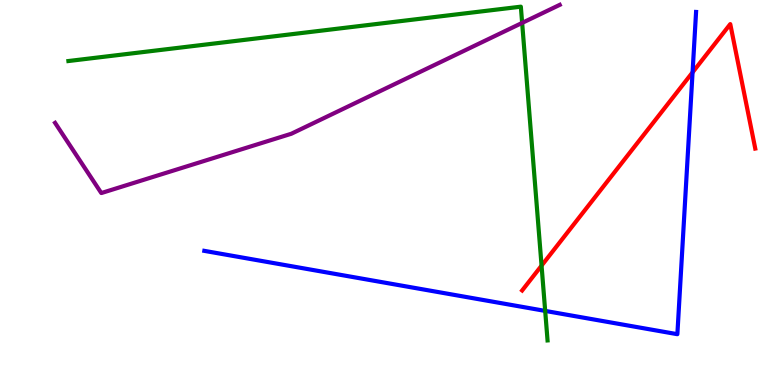[{'lines': ['blue', 'red'], 'intersections': [{'x': 8.94, 'y': 8.12}]}, {'lines': ['green', 'red'], 'intersections': [{'x': 6.99, 'y': 3.1}]}, {'lines': ['purple', 'red'], 'intersections': []}, {'lines': ['blue', 'green'], 'intersections': [{'x': 7.03, 'y': 1.92}]}, {'lines': ['blue', 'purple'], 'intersections': []}, {'lines': ['green', 'purple'], 'intersections': [{'x': 6.74, 'y': 9.41}]}]